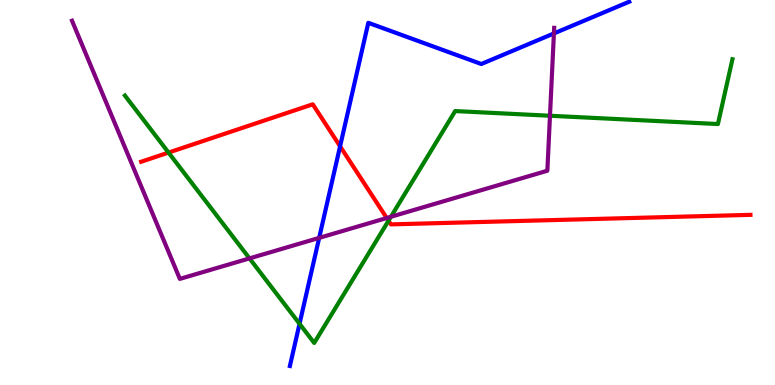[{'lines': ['blue', 'red'], 'intersections': [{'x': 4.39, 'y': 6.2}]}, {'lines': ['green', 'red'], 'intersections': [{'x': 2.17, 'y': 6.04}, {'x': 5.01, 'y': 4.27}]}, {'lines': ['purple', 'red'], 'intersections': [{'x': 4.99, 'y': 4.34}]}, {'lines': ['blue', 'green'], 'intersections': [{'x': 3.86, 'y': 1.59}]}, {'lines': ['blue', 'purple'], 'intersections': [{'x': 4.12, 'y': 3.82}, {'x': 7.15, 'y': 9.13}]}, {'lines': ['green', 'purple'], 'intersections': [{'x': 3.22, 'y': 3.29}, {'x': 5.04, 'y': 4.37}, {'x': 7.1, 'y': 6.99}]}]